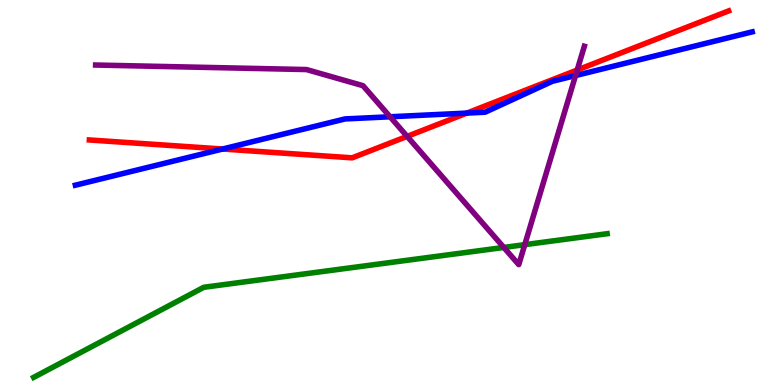[{'lines': ['blue', 'red'], 'intersections': [{'x': 2.87, 'y': 6.13}, {'x': 6.02, 'y': 7.06}]}, {'lines': ['green', 'red'], 'intersections': []}, {'lines': ['purple', 'red'], 'intersections': [{'x': 5.25, 'y': 6.46}, {'x': 7.45, 'y': 8.18}]}, {'lines': ['blue', 'green'], 'intersections': []}, {'lines': ['blue', 'purple'], 'intersections': [{'x': 5.03, 'y': 6.97}, {'x': 7.43, 'y': 8.04}]}, {'lines': ['green', 'purple'], 'intersections': [{'x': 6.5, 'y': 3.57}, {'x': 6.77, 'y': 3.65}]}]